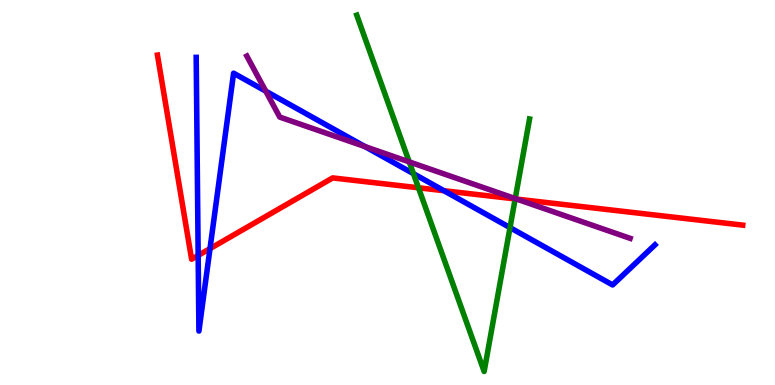[{'lines': ['blue', 'red'], 'intersections': [{'x': 2.56, 'y': 3.37}, {'x': 2.71, 'y': 3.54}, {'x': 5.73, 'y': 5.05}]}, {'lines': ['green', 'red'], 'intersections': [{'x': 5.4, 'y': 5.12}, {'x': 6.65, 'y': 4.83}]}, {'lines': ['purple', 'red'], 'intersections': [{'x': 6.67, 'y': 4.83}]}, {'lines': ['blue', 'green'], 'intersections': [{'x': 5.33, 'y': 5.49}, {'x': 6.58, 'y': 4.09}]}, {'lines': ['blue', 'purple'], 'intersections': [{'x': 3.43, 'y': 7.63}, {'x': 4.71, 'y': 6.19}]}, {'lines': ['green', 'purple'], 'intersections': [{'x': 5.28, 'y': 5.8}, {'x': 6.65, 'y': 4.84}]}]